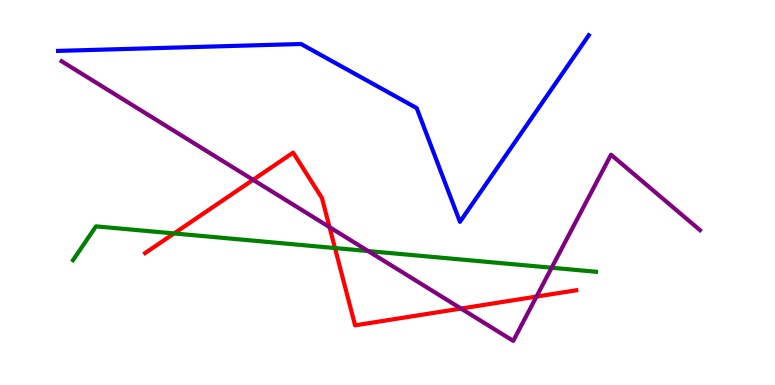[{'lines': ['blue', 'red'], 'intersections': []}, {'lines': ['green', 'red'], 'intersections': [{'x': 2.25, 'y': 3.94}, {'x': 4.32, 'y': 3.56}]}, {'lines': ['purple', 'red'], 'intersections': [{'x': 3.27, 'y': 5.33}, {'x': 4.25, 'y': 4.1}, {'x': 5.95, 'y': 1.99}, {'x': 6.92, 'y': 2.3}]}, {'lines': ['blue', 'green'], 'intersections': []}, {'lines': ['blue', 'purple'], 'intersections': []}, {'lines': ['green', 'purple'], 'intersections': [{'x': 4.75, 'y': 3.48}, {'x': 7.12, 'y': 3.05}]}]